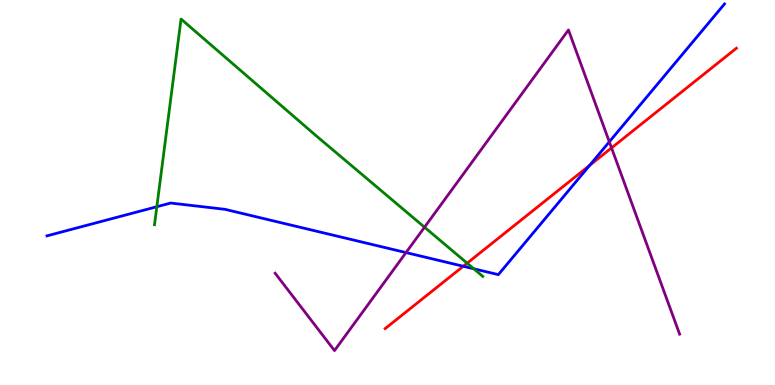[{'lines': ['blue', 'red'], 'intersections': [{'x': 5.98, 'y': 3.08}, {'x': 7.61, 'y': 5.7}]}, {'lines': ['green', 'red'], 'intersections': [{'x': 6.03, 'y': 3.16}]}, {'lines': ['purple', 'red'], 'intersections': [{'x': 7.89, 'y': 6.16}]}, {'lines': ['blue', 'green'], 'intersections': [{'x': 2.02, 'y': 4.63}, {'x': 6.11, 'y': 3.02}]}, {'lines': ['blue', 'purple'], 'intersections': [{'x': 5.24, 'y': 3.44}, {'x': 7.86, 'y': 6.32}]}, {'lines': ['green', 'purple'], 'intersections': [{'x': 5.48, 'y': 4.1}]}]